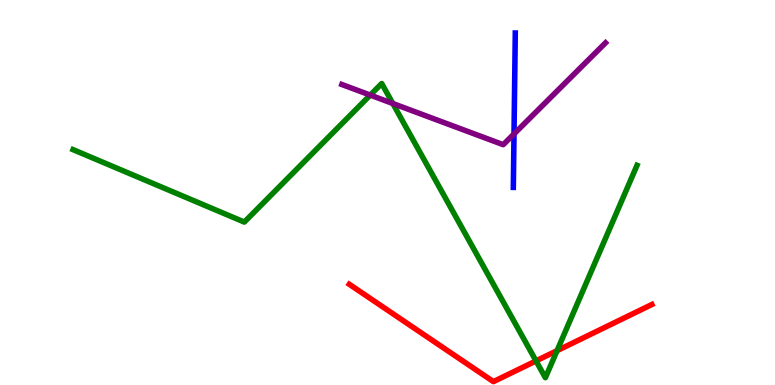[{'lines': ['blue', 'red'], 'intersections': []}, {'lines': ['green', 'red'], 'intersections': [{'x': 6.92, 'y': 0.626}, {'x': 7.19, 'y': 0.892}]}, {'lines': ['purple', 'red'], 'intersections': []}, {'lines': ['blue', 'green'], 'intersections': []}, {'lines': ['blue', 'purple'], 'intersections': [{'x': 6.63, 'y': 6.52}]}, {'lines': ['green', 'purple'], 'intersections': [{'x': 4.78, 'y': 7.53}, {'x': 5.07, 'y': 7.31}]}]